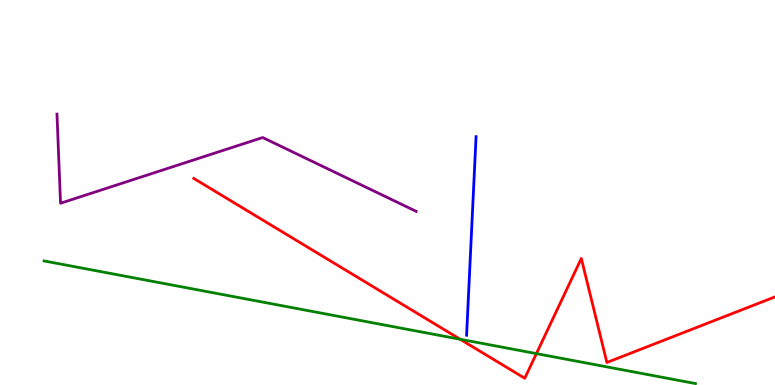[{'lines': ['blue', 'red'], 'intersections': []}, {'lines': ['green', 'red'], 'intersections': [{'x': 5.94, 'y': 1.19}, {'x': 6.92, 'y': 0.815}]}, {'lines': ['purple', 'red'], 'intersections': []}, {'lines': ['blue', 'green'], 'intersections': []}, {'lines': ['blue', 'purple'], 'intersections': []}, {'lines': ['green', 'purple'], 'intersections': []}]